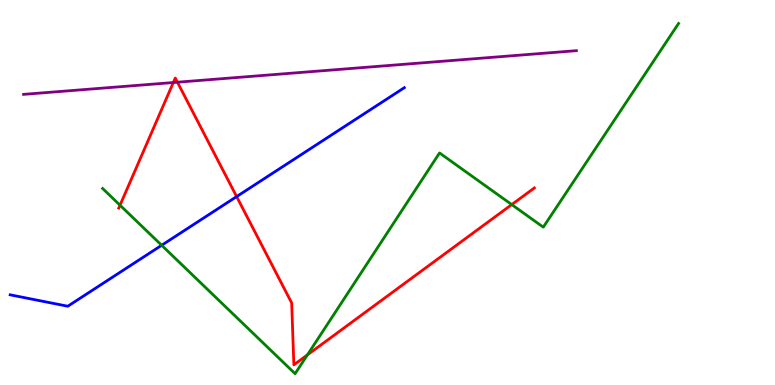[{'lines': ['blue', 'red'], 'intersections': [{'x': 3.05, 'y': 4.89}]}, {'lines': ['green', 'red'], 'intersections': [{'x': 1.55, 'y': 4.67}, {'x': 3.97, 'y': 0.783}, {'x': 6.6, 'y': 4.69}]}, {'lines': ['purple', 'red'], 'intersections': [{'x': 2.24, 'y': 7.86}, {'x': 2.29, 'y': 7.86}]}, {'lines': ['blue', 'green'], 'intersections': [{'x': 2.09, 'y': 3.63}]}, {'lines': ['blue', 'purple'], 'intersections': []}, {'lines': ['green', 'purple'], 'intersections': []}]